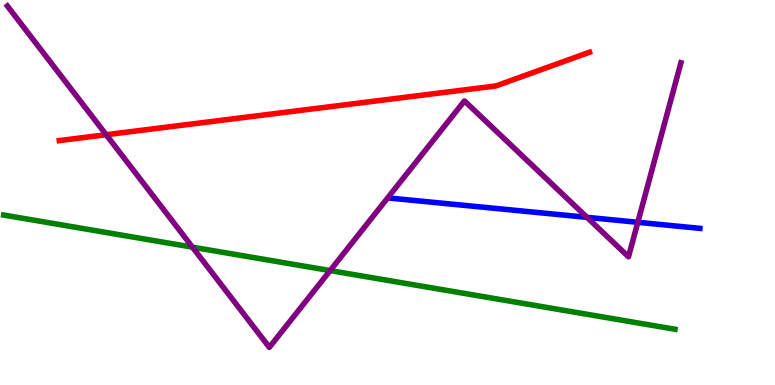[{'lines': ['blue', 'red'], 'intersections': []}, {'lines': ['green', 'red'], 'intersections': []}, {'lines': ['purple', 'red'], 'intersections': [{'x': 1.37, 'y': 6.5}]}, {'lines': ['blue', 'green'], 'intersections': []}, {'lines': ['blue', 'purple'], 'intersections': [{'x': 7.57, 'y': 4.35}, {'x': 8.23, 'y': 4.23}]}, {'lines': ['green', 'purple'], 'intersections': [{'x': 2.48, 'y': 3.58}, {'x': 4.26, 'y': 2.97}]}]